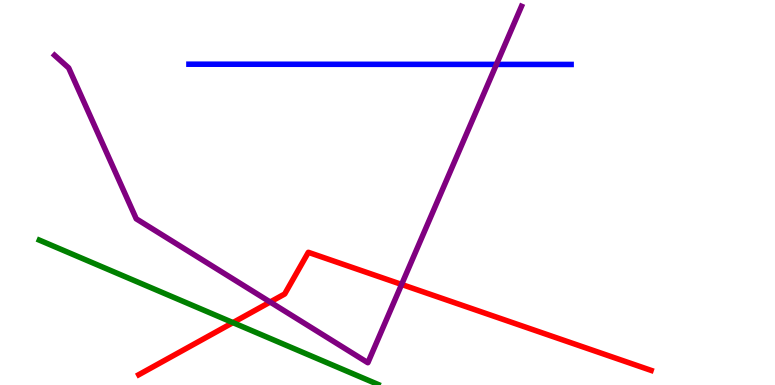[{'lines': ['blue', 'red'], 'intersections': []}, {'lines': ['green', 'red'], 'intersections': [{'x': 3.01, 'y': 1.62}]}, {'lines': ['purple', 'red'], 'intersections': [{'x': 3.49, 'y': 2.16}, {'x': 5.18, 'y': 2.61}]}, {'lines': ['blue', 'green'], 'intersections': []}, {'lines': ['blue', 'purple'], 'intersections': [{'x': 6.41, 'y': 8.33}]}, {'lines': ['green', 'purple'], 'intersections': []}]